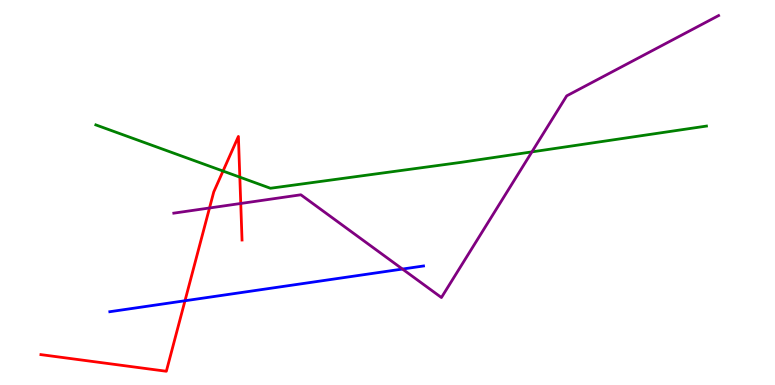[{'lines': ['blue', 'red'], 'intersections': [{'x': 2.39, 'y': 2.19}]}, {'lines': ['green', 'red'], 'intersections': [{'x': 2.88, 'y': 5.56}, {'x': 3.09, 'y': 5.4}]}, {'lines': ['purple', 'red'], 'intersections': [{'x': 2.7, 'y': 4.6}, {'x': 3.11, 'y': 4.72}]}, {'lines': ['blue', 'green'], 'intersections': []}, {'lines': ['blue', 'purple'], 'intersections': [{'x': 5.19, 'y': 3.01}]}, {'lines': ['green', 'purple'], 'intersections': [{'x': 6.86, 'y': 6.06}]}]